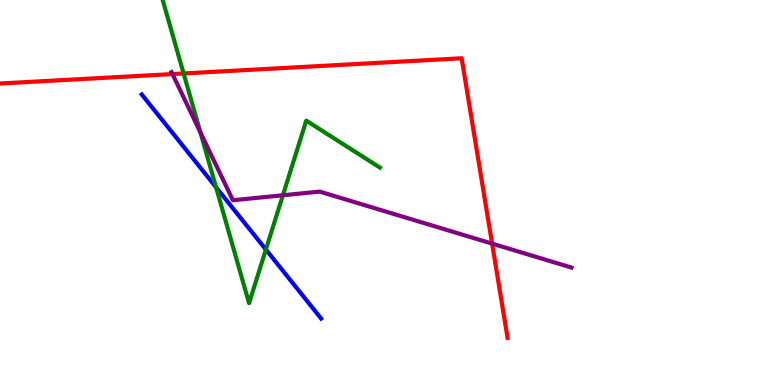[{'lines': ['blue', 'red'], 'intersections': []}, {'lines': ['green', 'red'], 'intersections': [{'x': 2.37, 'y': 8.09}]}, {'lines': ['purple', 'red'], 'intersections': [{'x': 2.23, 'y': 8.08}, {'x': 6.35, 'y': 3.67}]}, {'lines': ['blue', 'green'], 'intersections': [{'x': 2.79, 'y': 5.14}, {'x': 3.43, 'y': 3.52}]}, {'lines': ['blue', 'purple'], 'intersections': []}, {'lines': ['green', 'purple'], 'intersections': [{'x': 2.59, 'y': 6.56}, {'x': 3.65, 'y': 4.93}]}]